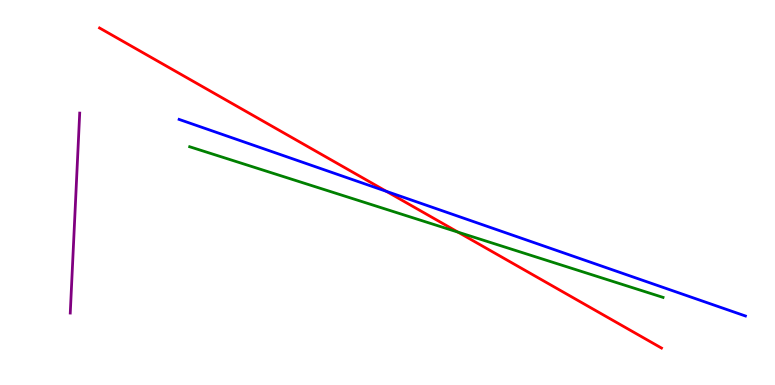[{'lines': ['blue', 'red'], 'intersections': [{'x': 4.99, 'y': 5.03}]}, {'lines': ['green', 'red'], 'intersections': [{'x': 5.91, 'y': 3.97}]}, {'lines': ['purple', 'red'], 'intersections': []}, {'lines': ['blue', 'green'], 'intersections': []}, {'lines': ['blue', 'purple'], 'intersections': []}, {'lines': ['green', 'purple'], 'intersections': []}]